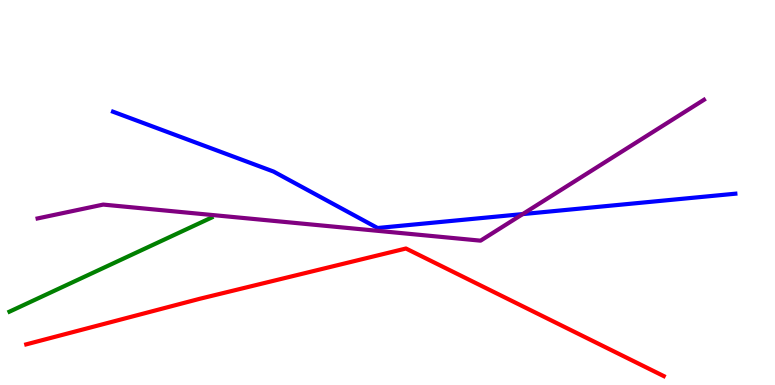[{'lines': ['blue', 'red'], 'intersections': []}, {'lines': ['green', 'red'], 'intersections': []}, {'lines': ['purple', 'red'], 'intersections': []}, {'lines': ['blue', 'green'], 'intersections': []}, {'lines': ['blue', 'purple'], 'intersections': [{'x': 6.74, 'y': 4.44}]}, {'lines': ['green', 'purple'], 'intersections': []}]